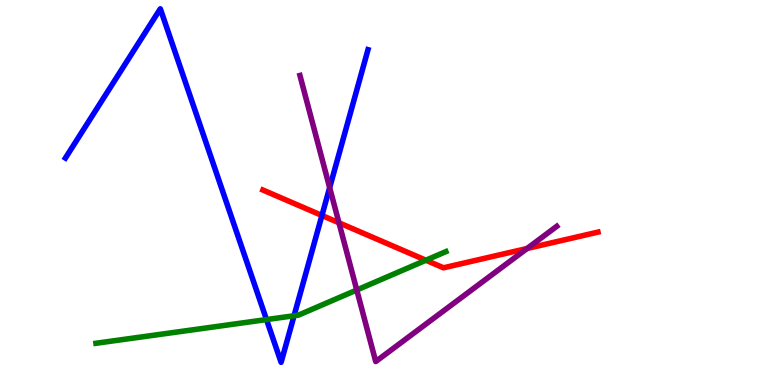[{'lines': ['blue', 'red'], 'intersections': [{'x': 4.15, 'y': 4.4}]}, {'lines': ['green', 'red'], 'intersections': [{'x': 5.5, 'y': 3.24}]}, {'lines': ['purple', 'red'], 'intersections': [{'x': 4.37, 'y': 4.21}, {'x': 6.8, 'y': 3.55}]}, {'lines': ['blue', 'green'], 'intersections': [{'x': 3.44, 'y': 1.7}, {'x': 3.79, 'y': 1.8}]}, {'lines': ['blue', 'purple'], 'intersections': [{'x': 4.25, 'y': 5.13}]}, {'lines': ['green', 'purple'], 'intersections': [{'x': 4.6, 'y': 2.47}]}]